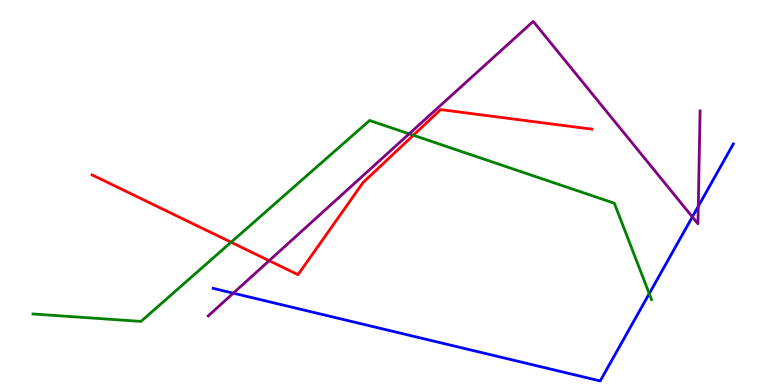[{'lines': ['blue', 'red'], 'intersections': []}, {'lines': ['green', 'red'], 'intersections': [{'x': 2.98, 'y': 3.71}, {'x': 5.33, 'y': 6.49}]}, {'lines': ['purple', 'red'], 'intersections': [{'x': 3.47, 'y': 3.23}]}, {'lines': ['blue', 'green'], 'intersections': [{'x': 8.38, 'y': 2.37}]}, {'lines': ['blue', 'purple'], 'intersections': [{'x': 3.01, 'y': 2.39}, {'x': 8.93, 'y': 4.37}, {'x': 9.01, 'y': 4.64}]}, {'lines': ['green', 'purple'], 'intersections': [{'x': 5.28, 'y': 6.52}]}]